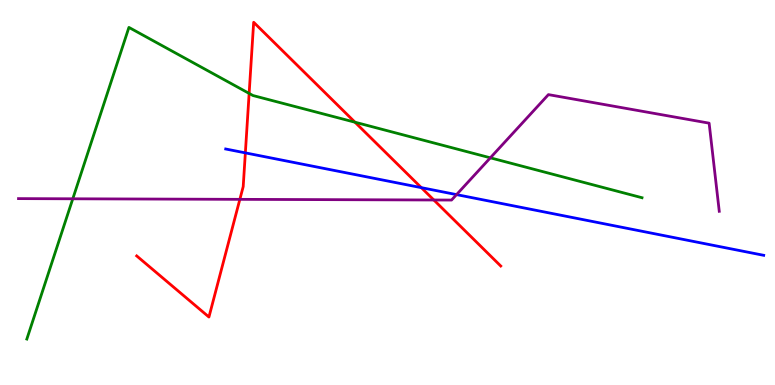[{'lines': ['blue', 'red'], 'intersections': [{'x': 3.17, 'y': 6.03}, {'x': 5.44, 'y': 5.13}]}, {'lines': ['green', 'red'], 'intersections': [{'x': 3.21, 'y': 7.57}, {'x': 4.58, 'y': 6.83}]}, {'lines': ['purple', 'red'], 'intersections': [{'x': 3.09, 'y': 4.82}, {'x': 5.6, 'y': 4.81}]}, {'lines': ['blue', 'green'], 'intersections': []}, {'lines': ['blue', 'purple'], 'intersections': [{'x': 5.89, 'y': 4.95}]}, {'lines': ['green', 'purple'], 'intersections': [{'x': 0.939, 'y': 4.84}, {'x': 6.33, 'y': 5.9}]}]